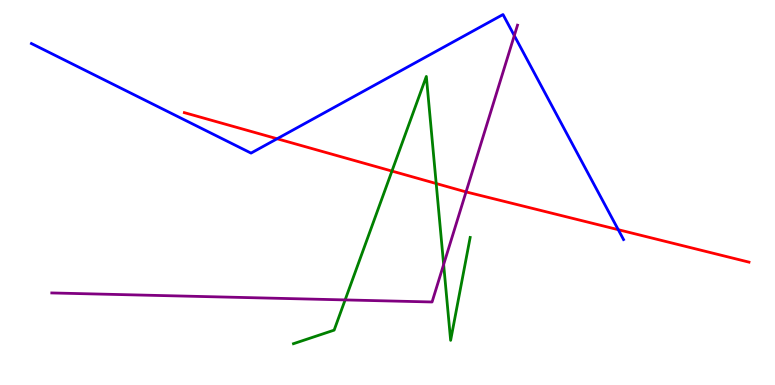[{'lines': ['blue', 'red'], 'intersections': [{'x': 3.58, 'y': 6.4}, {'x': 7.98, 'y': 4.03}]}, {'lines': ['green', 'red'], 'intersections': [{'x': 5.06, 'y': 5.56}, {'x': 5.63, 'y': 5.23}]}, {'lines': ['purple', 'red'], 'intersections': [{'x': 6.01, 'y': 5.02}]}, {'lines': ['blue', 'green'], 'intersections': []}, {'lines': ['blue', 'purple'], 'intersections': [{'x': 6.64, 'y': 9.08}]}, {'lines': ['green', 'purple'], 'intersections': [{'x': 4.45, 'y': 2.21}, {'x': 5.72, 'y': 3.13}]}]